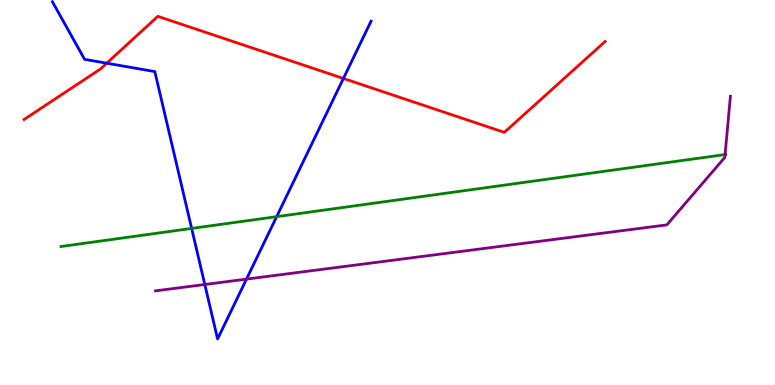[{'lines': ['blue', 'red'], 'intersections': [{'x': 1.38, 'y': 8.36}, {'x': 4.43, 'y': 7.96}]}, {'lines': ['green', 'red'], 'intersections': []}, {'lines': ['purple', 'red'], 'intersections': []}, {'lines': ['blue', 'green'], 'intersections': [{'x': 2.47, 'y': 4.07}, {'x': 3.57, 'y': 4.37}]}, {'lines': ['blue', 'purple'], 'intersections': [{'x': 2.64, 'y': 2.61}, {'x': 3.18, 'y': 2.75}]}, {'lines': ['green', 'purple'], 'intersections': [{'x': 9.36, 'y': 5.99}]}]